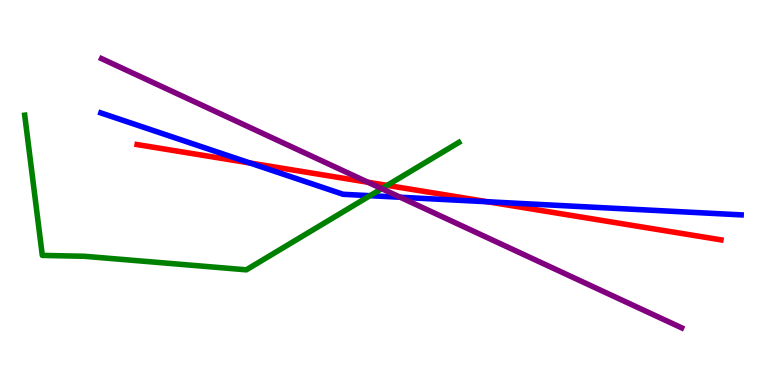[{'lines': ['blue', 'red'], 'intersections': [{'x': 3.22, 'y': 5.77}, {'x': 6.29, 'y': 4.76}]}, {'lines': ['green', 'red'], 'intersections': [{'x': 5.0, 'y': 5.18}]}, {'lines': ['purple', 'red'], 'intersections': [{'x': 4.75, 'y': 5.27}]}, {'lines': ['blue', 'green'], 'intersections': [{'x': 4.77, 'y': 4.92}]}, {'lines': ['blue', 'purple'], 'intersections': [{'x': 5.16, 'y': 4.88}]}, {'lines': ['green', 'purple'], 'intersections': [{'x': 4.93, 'y': 5.1}]}]